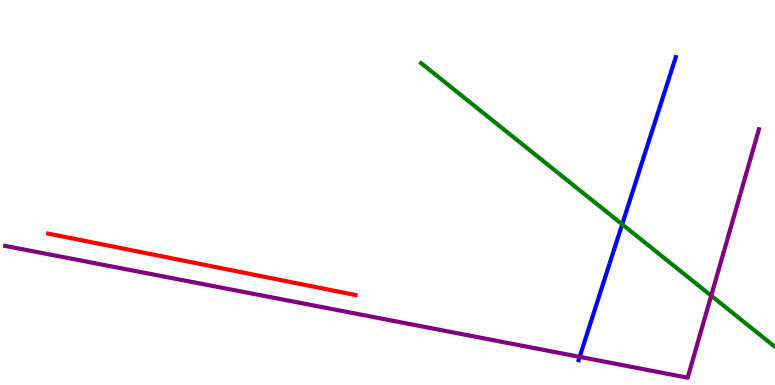[{'lines': ['blue', 'red'], 'intersections': []}, {'lines': ['green', 'red'], 'intersections': []}, {'lines': ['purple', 'red'], 'intersections': []}, {'lines': ['blue', 'green'], 'intersections': [{'x': 8.03, 'y': 4.17}]}, {'lines': ['blue', 'purple'], 'intersections': [{'x': 7.48, 'y': 0.731}]}, {'lines': ['green', 'purple'], 'intersections': [{'x': 9.18, 'y': 2.32}]}]